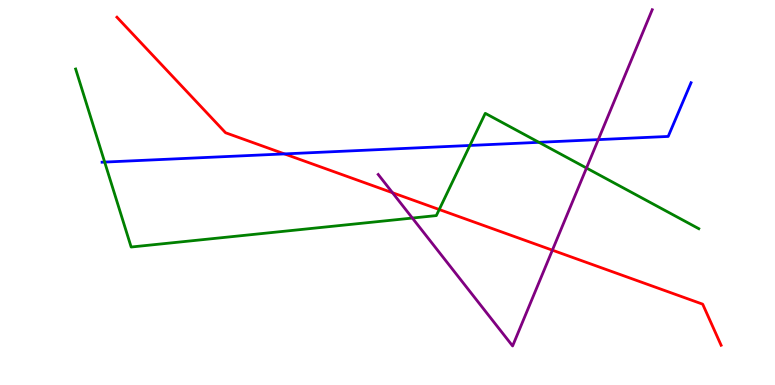[{'lines': ['blue', 'red'], 'intersections': [{'x': 3.67, 'y': 6.0}]}, {'lines': ['green', 'red'], 'intersections': [{'x': 5.67, 'y': 4.56}]}, {'lines': ['purple', 'red'], 'intersections': [{'x': 5.06, 'y': 4.99}, {'x': 7.13, 'y': 3.5}]}, {'lines': ['blue', 'green'], 'intersections': [{'x': 1.35, 'y': 5.79}, {'x': 6.06, 'y': 6.22}, {'x': 6.95, 'y': 6.3}]}, {'lines': ['blue', 'purple'], 'intersections': [{'x': 7.72, 'y': 6.37}]}, {'lines': ['green', 'purple'], 'intersections': [{'x': 5.32, 'y': 4.34}, {'x': 7.57, 'y': 5.64}]}]